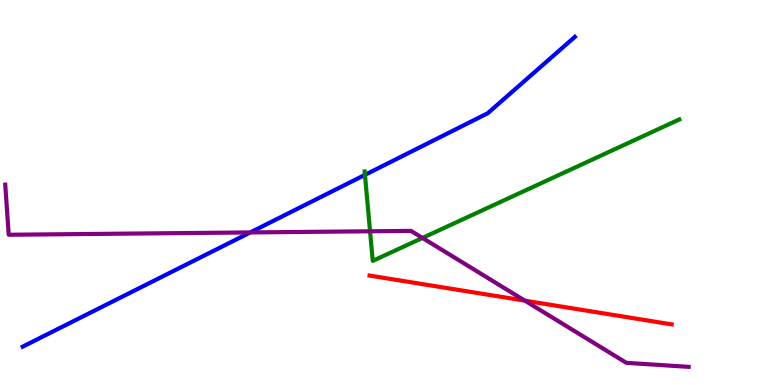[{'lines': ['blue', 'red'], 'intersections': []}, {'lines': ['green', 'red'], 'intersections': []}, {'lines': ['purple', 'red'], 'intersections': [{'x': 6.77, 'y': 2.19}]}, {'lines': ['blue', 'green'], 'intersections': [{'x': 4.71, 'y': 5.46}]}, {'lines': ['blue', 'purple'], 'intersections': [{'x': 3.23, 'y': 3.96}]}, {'lines': ['green', 'purple'], 'intersections': [{'x': 4.77, 'y': 3.99}, {'x': 5.45, 'y': 3.82}]}]